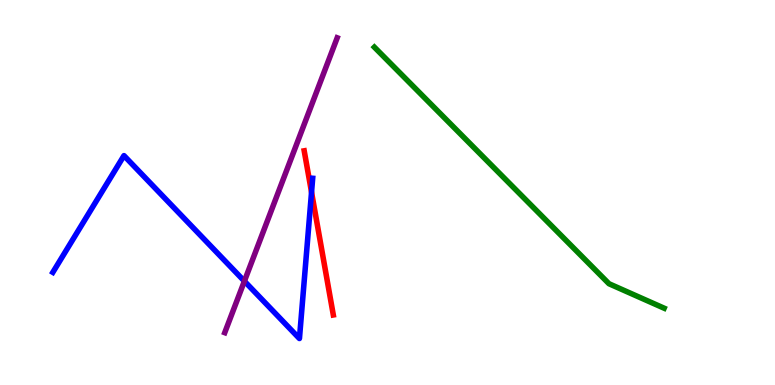[{'lines': ['blue', 'red'], 'intersections': [{'x': 4.02, 'y': 5.01}]}, {'lines': ['green', 'red'], 'intersections': []}, {'lines': ['purple', 'red'], 'intersections': []}, {'lines': ['blue', 'green'], 'intersections': []}, {'lines': ['blue', 'purple'], 'intersections': [{'x': 3.15, 'y': 2.7}]}, {'lines': ['green', 'purple'], 'intersections': []}]